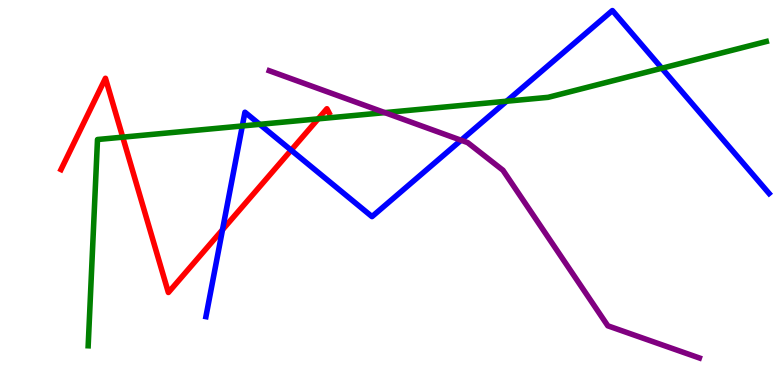[{'lines': ['blue', 'red'], 'intersections': [{'x': 2.87, 'y': 4.03}, {'x': 3.76, 'y': 6.1}]}, {'lines': ['green', 'red'], 'intersections': [{'x': 1.58, 'y': 6.44}, {'x': 4.11, 'y': 6.91}]}, {'lines': ['purple', 'red'], 'intersections': []}, {'lines': ['blue', 'green'], 'intersections': [{'x': 3.13, 'y': 6.73}, {'x': 3.35, 'y': 6.77}, {'x': 6.54, 'y': 7.37}, {'x': 8.54, 'y': 8.23}]}, {'lines': ['blue', 'purple'], 'intersections': [{'x': 5.95, 'y': 6.36}]}, {'lines': ['green', 'purple'], 'intersections': [{'x': 4.97, 'y': 7.07}]}]